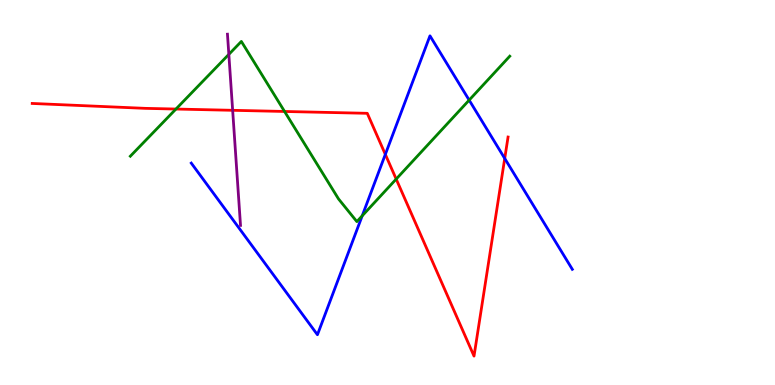[{'lines': ['blue', 'red'], 'intersections': [{'x': 4.97, 'y': 5.99}, {'x': 6.51, 'y': 5.88}]}, {'lines': ['green', 'red'], 'intersections': [{'x': 2.27, 'y': 7.17}, {'x': 3.67, 'y': 7.1}, {'x': 5.11, 'y': 5.35}]}, {'lines': ['purple', 'red'], 'intersections': [{'x': 3.0, 'y': 7.13}]}, {'lines': ['blue', 'green'], 'intersections': [{'x': 4.67, 'y': 4.39}, {'x': 6.05, 'y': 7.4}]}, {'lines': ['blue', 'purple'], 'intersections': []}, {'lines': ['green', 'purple'], 'intersections': [{'x': 2.95, 'y': 8.59}]}]